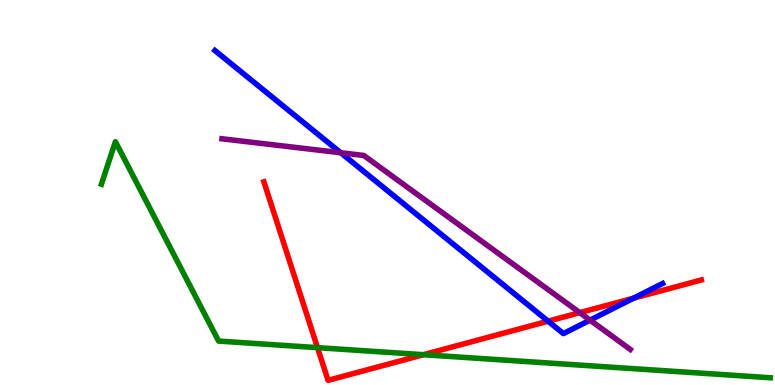[{'lines': ['blue', 'red'], 'intersections': [{'x': 7.07, 'y': 1.66}, {'x': 8.17, 'y': 2.25}]}, {'lines': ['green', 'red'], 'intersections': [{'x': 4.1, 'y': 0.97}, {'x': 5.46, 'y': 0.787}]}, {'lines': ['purple', 'red'], 'intersections': [{'x': 7.48, 'y': 1.88}]}, {'lines': ['blue', 'green'], 'intersections': []}, {'lines': ['blue', 'purple'], 'intersections': [{'x': 4.4, 'y': 6.03}, {'x': 7.61, 'y': 1.69}]}, {'lines': ['green', 'purple'], 'intersections': []}]